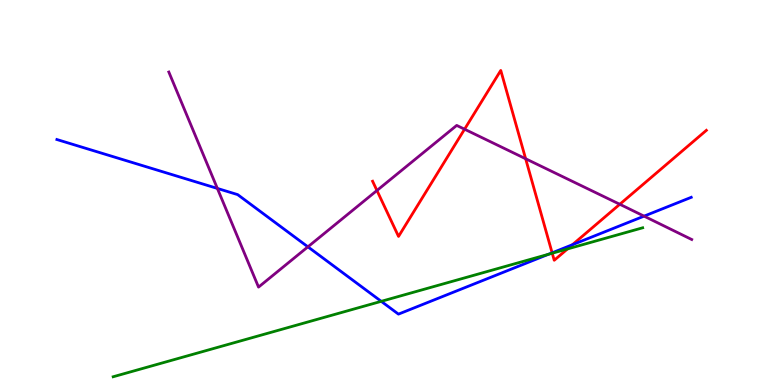[{'lines': ['blue', 'red'], 'intersections': [{'x': 7.12, 'y': 3.43}, {'x': 7.39, 'y': 3.64}]}, {'lines': ['green', 'red'], 'intersections': [{'x': 7.13, 'y': 3.42}, {'x': 7.32, 'y': 3.53}]}, {'lines': ['purple', 'red'], 'intersections': [{'x': 4.86, 'y': 5.05}, {'x': 5.99, 'y': 6.64}, {'x': 6.78, 'y': 5.88}, {'x': 8.0, 'y': 4.69}]}, {'lines': ['blue', 'green'], 'intersections': [{'x': 4.92, 'y': 2.17}, {'x': 7.08, 'y': 3.39}]}, {'lines': ['blue', 'purple'], 'intersections': [{'x': 2.8, 'y': 5.11}, {'x': 3.97, 'y': 3.59}, {'x': 8.31, 'y': 4.39}]}, {'lines': ['green', 'purple'], 'intersections': []}]